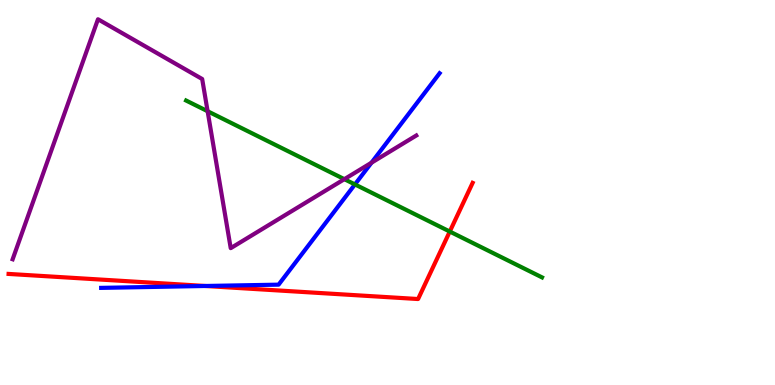[{'lines': ['blue', 'red'], 'intersections': [{'x': 2.65, 'y': 2.57}]}, {'lines': ['green', 'red'], 'intersections': [{'x': 5.8, 'y': 3.99}]}, {'lines': ['purple', 'red'], 'intersections': []}, {'lines': ['blue', 'green'], 'intersections': [{'x': 4.58, 'y': 5.21}]}, {'lines': ['blue', 'purple'], 'intersections': [{'x': 4.79, 'y': 5.77}]}, {'lines': ['green', 'purple'], 'intersections': [{'x': 2.68, 'y': 7.11}, {'x': 4.44, 'y': 5.35}]}]